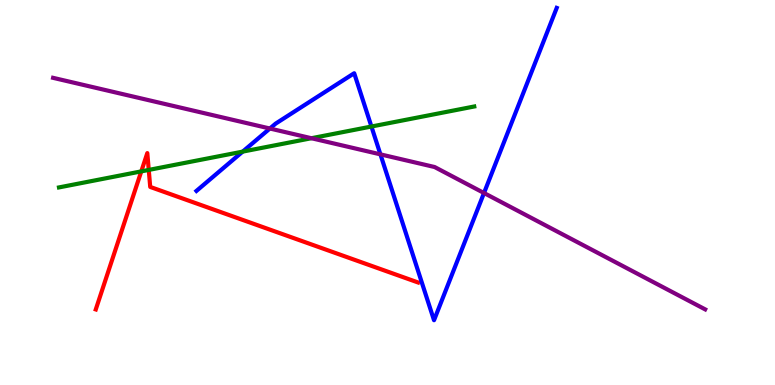[{'lines': ['blue', 'red'], 'intersections': []}, {'lines': ['green', 'red'], 'intersections': [{'x': 1.82, 'y': 5.55}, {'x': 1.92, 'y': 5.59}]}, {'lines': ['purple', 'red'], 'intersections': []}, {'lines': ['blue', 'green'], 'intersections': [{'x': 3.13, 'y': 6.06}, {'x': 4.79, 'y': 6.71}]}, {'lines': ['blue', 'purple'], 'intersections': [{'x': 3.48, 'y': 6.66}, {'x': 4.91, 'y': 5.99}, {'x': 6.25, 'y': 4.99}]}, {'lines': ['green', 'purple'], 'intersections': [{'x': 4.02, 'y': 6.41}]}]